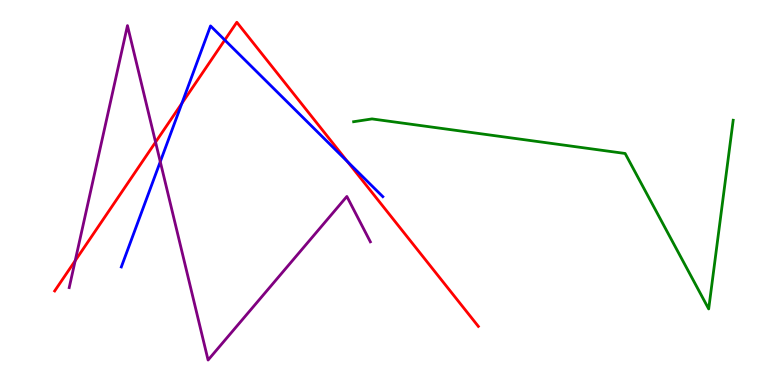[{'lines': ['blue', 'red'], 'intersections': [{'x': 2.35, 'y': 7.32}, {'x': 2.9, 'y': 8.96}, {'x': 4.49, 'y': 5.8}]}, {'lines': ['green', 'red'], 'intersections': []}, {'lines': ['purple', 'red'], 'intersections': [{'x': 0.97, 'y': 3.23}, {'x': 2.01, 'y': 6.31}]}, {'lines': ['blue', 'green'], 'intersections': []}, {'lines': ['blue', 'purple'], 'intersections': [{'x': 2.07, 'y': 5.8}]}, {'lines': ['green', 'purple'], 'intersections': []}]